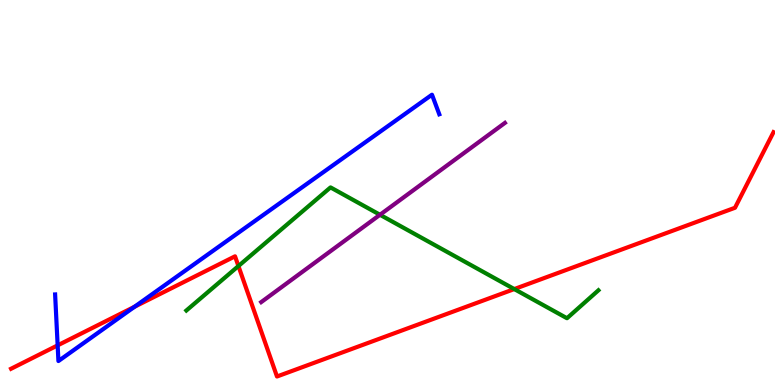[{'lines': ['blue', 'red'], 'intersections': [{'x': 0.744, 'y': 1.03}, {'x': 1.74, 'y': 2.03}]}, {'lines': ['green', 'red'], 'intersections': [{'x': 3.08, 'y': 3.09}, {'x': 6.64, 'y': 2.49}]}, {'lines': ['purple', 'red'], 'intersections': []}, {'lines': ['blue', 'green'], 'intersections': []}, {'lines': ['blue', 'purple'], 'intersections': []}, {'lines': ['green', 'purple'], 'intersections': [{'x': 4.9, 'y': 4.42}]}]